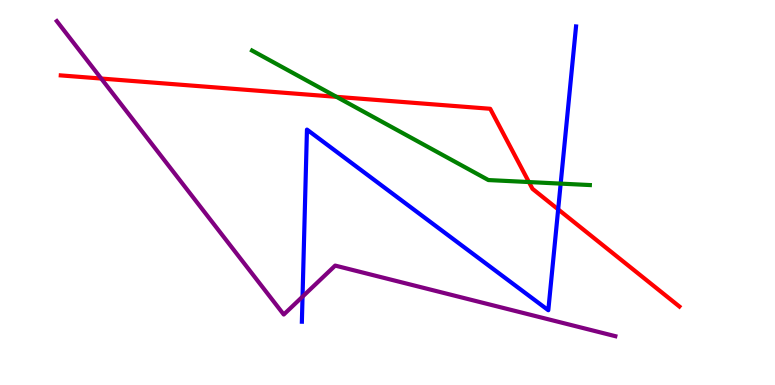[{'lines': ['blue', 'red'], 'intersections': [{'x': 7.2, 'y': 4.56}]}, {'lines': ['green', 'red'], 'intersections': [{'x': 4.34, 'y': 7.48}, {'x': 6.82, 'y': 5.27}]}, {'lines': ['purple', 'red'], 'intersections': [{'x': 1.31, 'y': 7.96}]}, {'lines': ['blue', 'green'], 'intersections': [{'x': 7.23, 'y': 5.23}]}, {'lines': ['blue', 'purple'], 'intersections': [{'x': 3.9, 'y': 2.29}]}, {'lines': ['green', 'purple'], 'intersections': []}]